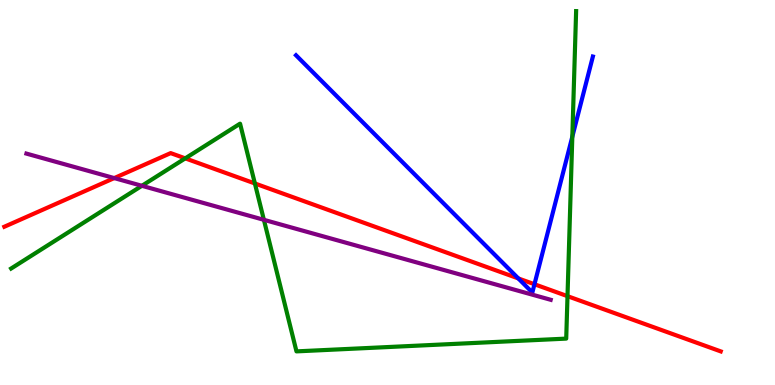[{'lines': ['blue', 'red'], 'intersections': [{'x': 6.69, 'y': 2.77}, {'x': 6.9, 'y': 2.62}]}, {'lines': ['green', 'red'], 'intersections': [{'x': 2.39, 'y': 5.89}, {'x': 3.29, 'y': 5.23}, {'x': 7.32, 'y': 2.31}]}, {'lines': ['purple', 'red'], 'intersections': [{'x': 1.47, 'y': 5.37}]}, {'lines': ['blue', 'green'], 'intersections': [{'x': 7.38, 'y': 6.45}]}, {'lines': ['blue', 'purple'], 'intersections': []}, {'lines': ['green', 'purple'], 'intersections': [{'x': 1.83, 'y': 5.17}, {'x': 3.41, 'y': 4.29}]}]